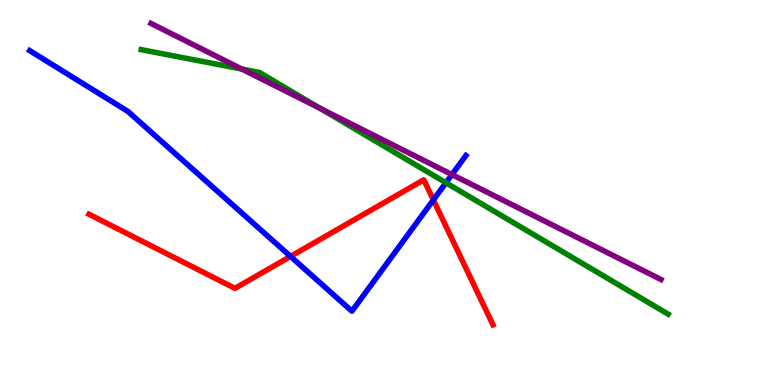[{'lines': ['blue', 'red'], 'intersections': [{'x': 3.75, 'y': 3.34}, {'x': 5.59, 'y': 4.81}]}, {'lines': ['green', 'red'], 'intersections': []}, {'lines': ['purple', 'red'], 'intersections': []}, {'lines': ['blue', 'green'], 'intersections': [{'x': 5.75, 'y': 5.25}]}, {'lines': ['blue', 'purple'], 'intersections': [{'x': 5.83, 'y': 5.47}]}, {'lines': ['green', 'purple'], 'intersections': [{'x': 3.12, 'y': 8.21}, {'x': 4.13, 'y': 7.18}]}]